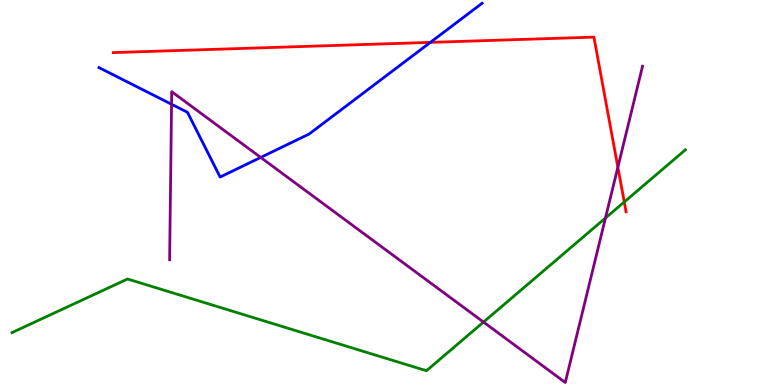[{'lines': ['blue', 'red'], 'intersections': [{'x': 5.55, 'y': 8.9}]}, {'lines': ['green', 'red'], 'intersections': [{'x': 8.06, 'y': 4.75}]}, {'lines': ['purple', 'red'], 'intersections': [{'x': 7.97, 'y': 5.66}]}, {'lines': ['blue', 'green'], 'intersections': []}, {'lines': ['blue', 'purple'], 'intersections': [{'x': 2.21, 'y': 7.29}, {'x': 3.36, 'y': 5.91}]}, {'lines': ['green', 'purple'], 'intersections': [{'x': 6.24, 'y': 1.63}, {'x': 7.81, 'y': 4.34}]}]